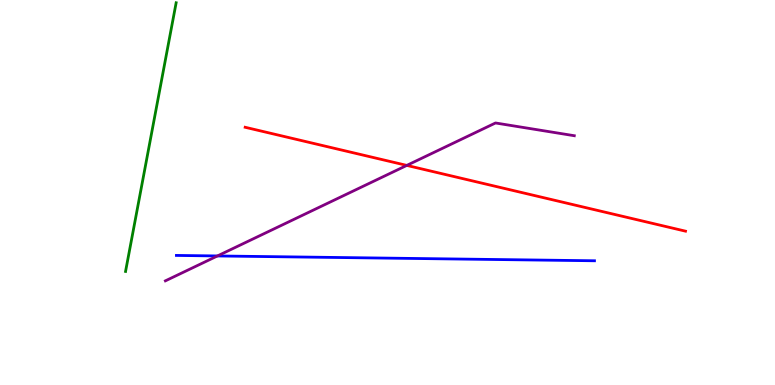[{'lines': ['blue', 'red'], 'intersections': []}, {'lines': ['green', 'red'], 'intersections': []}, {'lines': ['purple', 'red'], 'intersections': [{'x': 5.25, 'y': 5.7}]}, {'lines': ['blue', 'green'], 'intersections': []}, {'lines': ['blue', 'purple'], 'intersections': [{'x': 2.81, 'y': 3.35}]}, {'lines': ['green', 'purple'], 'intersections': []}]